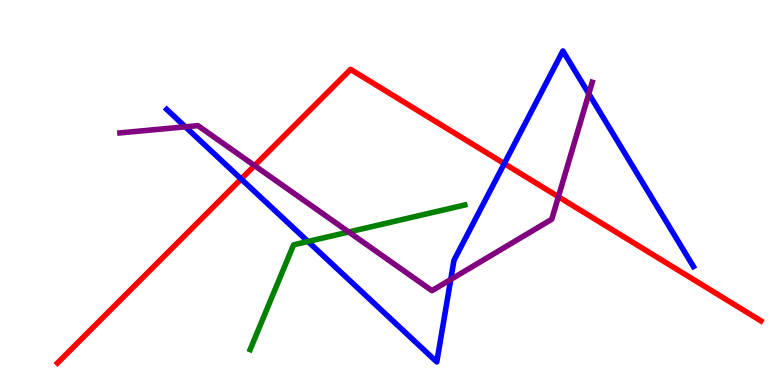[{'lines': ['blue', 'red'], 'intersections': [{'x': 3.11, 'y': 5.35}, {'x': 6.51, 'y': 5.75}]}, {'lines': ['green', 'red'], 'intersections': []}, {'lines': ['purple', 'red'], 'intersections': [{'x': 3.28, 'y': 5.7}, {'x': 7.21, 'y': 4.89}]}, {'lines': ['blue', 'green'], 'intersections': [{'x': 3.97, 'y': 3.73}]}, {'lines': ['blue', 'purple'], 'intersections': [{'x': 2.39, 'y': 6.71}, {'x': 5.82, 'y': 2.74}, {'x': 7.6, 'y': 7.56}]}, {'lines': ['green', 'purple'], 'intersections': [{'x': 4.5, 'y': 3.97}]}]